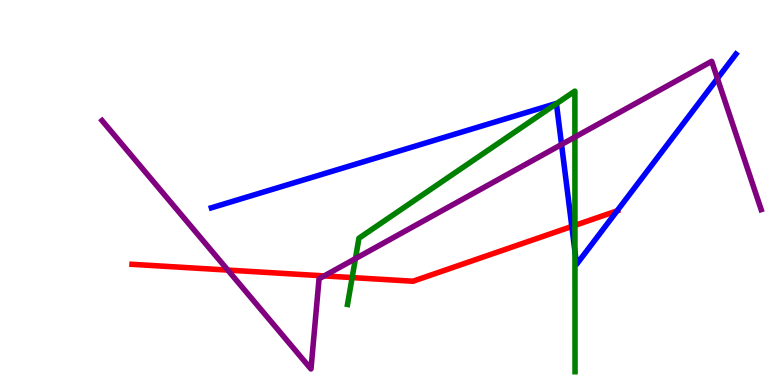[{'lines': ['blue', 'red'], 'intersections': [{'x': 7.38, 'y': 4.12}, {'x': 7.96, 'y': 4.52}]}, {'lines': ['green', 'red'], 'intersections': [{'x': 4.54, 'y': 2.79}, {'x': 7.42, 'y': 4.15}]}, {'lines': ['purple', 'red'], 'intersections': [{'x': 2.94, 'y': 2.98}, {'x': 4.18, 'y': 2.83}]}, {'lines': ['blue', 'green'], 'intersections': [{'x': 7.18, 'y': 7.31}, {'x': 7.42, 'y': 3.46}]}, {'lines': ['blue', 'purple'], 'intersections': [{'x': 7.25, 'y': 6.25}, {'x': 9.26, 'y': 7.96}]}, {'lines': ['green', 'purple'], 'intersections': [{'x': 4.59, 'y': 3.28}, {'x': 7.42, 'y': 6.44}]}]